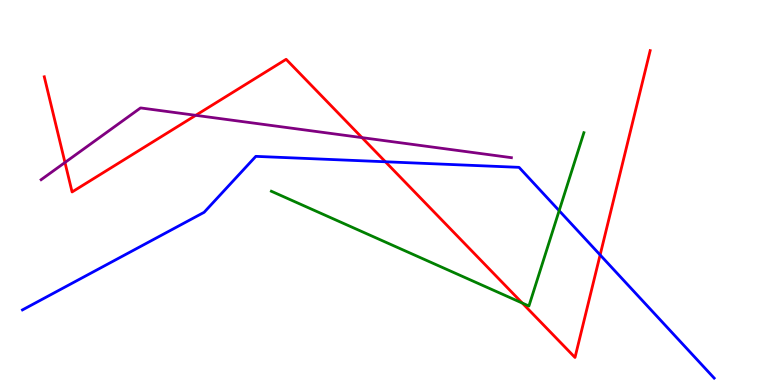[{'lines': ['blue', 'red'], 'intersections': [{'x': 4.97, 'y': 5.8}, {'x': 7.74, 'y': 3.38}]}, {'lines': ['green', 'red'], 'intersections': [{'x': 6.74, 'y': 2.13}]}, {'lines': ['purple', 'red'], 'intersections': [{'x': 0.838, 'y': 5.78}, {'x': 2.53, 'y': 7.0}, {'x': 4.67, 'y': 6.43}]}, {'lines': ['blue', 'green'], 'intersections': [{'x': 7.21, 'y': 4.53}]}, {'lines': ['blue', 'purple'], 'intersections': []}, {'lines': ['green', 'purple'], 'intersections': []}]